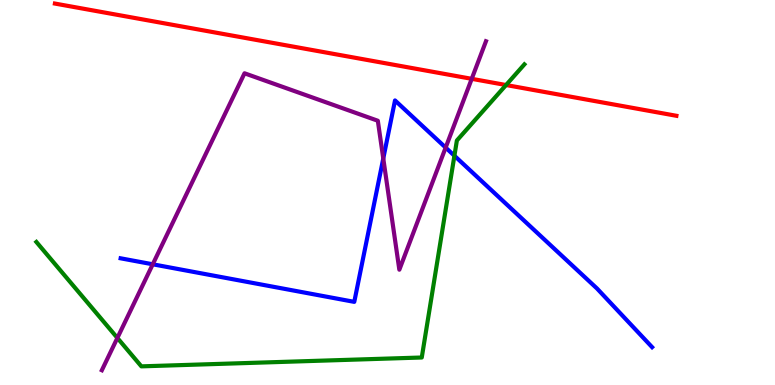[{'lines': ['blue', 'red'], 'intersections': []}, {'lines': ['green', 'red'], 'intersections': [{'x': 6.53, 'y': 7.79}]}, {'lines': ['purple', 'red'], 'intersections': [{'x': 6.09, 'y': 7.95}]}, {'lines': ['blue', 'green'], 'intersections': [{'x': 5.86, 'y': 5.95}]}, {'lines': ['blue', 'purple'], 'intersections': [{'x': 1.97, 'y': 3.14}, {'x': 4.95, 'y': 5.88}, {'x': 5.75, 'y': 6.17}]}, {'lines': ['green', 'purple'], 'intersections': [{'x': 1.51, 'y': 1.22}]}]